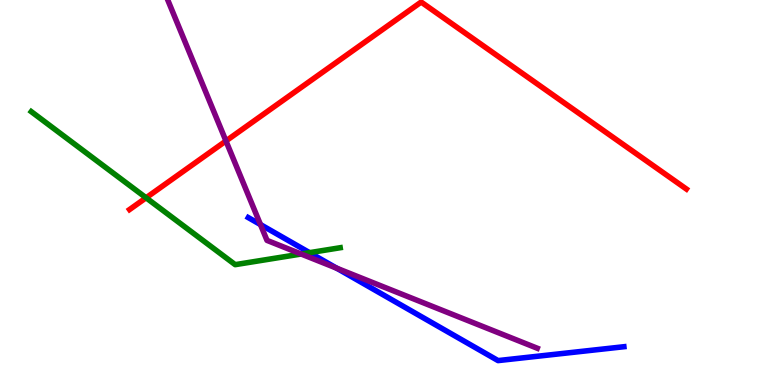[{'lines': ['blue', 'red'], 'intersections': []}, {'lines': ['green', 'red'], 'intersections': [{'x': 1.88, 'y': 4.86}]}, {'lines': ['purple', 'red'], 'intersections': [{'x': 2.92, 'y': 6.34}]}, {'lines': ['blue', 'green'], 'intersections': [{'x': 3.99, 'y': 3.44}]}, {'lines': ['blue', 'purple'], 'intersections': [{'x': 3.36, 'y': 4.17}, {'x': 4.34, 'y': 3.03}]}, {'lines': ['green', 'purple'], 'intersections': [{'x': 3.89, 'y': 3.4}]}]